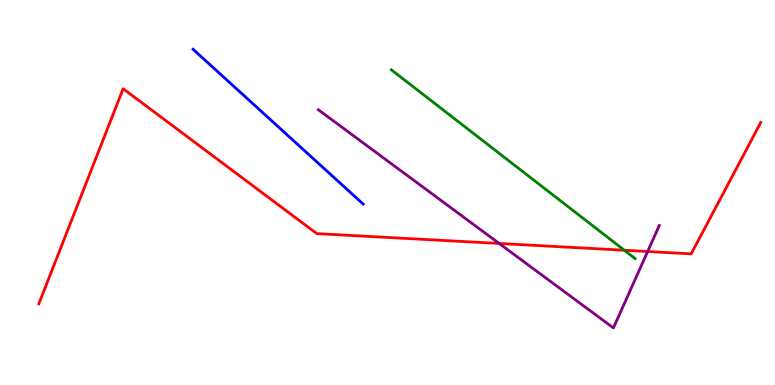[{'lines': ['blue', 'red'], 'intersections': []}, {'lines': ['green', 'red'], 'intersections': [{'x': 8.06, 'y': 3.5}]}, {'lines': ['purple', 'red'], 'intersections': [{'x': 6.44, 'y': 3.68}, {'x': 8.36, 'y': 3.47}]}, {'lines': ['blue', 'green'], 'intersections': []}, {'lines': ['blue', 'purple'], 'intersections': []}, {'lines': ['green', 'purple'], 'intersections': []}]